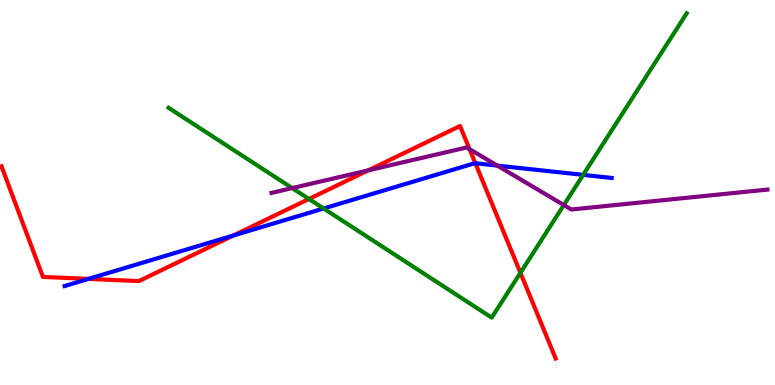[{'lines': ['blue', 'red'], 'intersections': [{'x': 1.14, 'y': 2.76}, {'x': 3.01, 'y': 3.88}, {'x': 6.13, 'y': 5.76}]}, {'lines': ['green', 'red'], 'intersections': [{'x': 3.99, 'y': 4.83}, {'x': 6.72, 'y': 2.91}]}, {'lines': ['purple', 'red'], 'intersections': [{'x': 4.75, 'y': 5.57}, {'x': 6.06, 'y': 6.13}]}, {'lines': ['blue', 'green'], 'intersections': [{'x': 4.18, 'y': 4.58}, {'x': 7.52, 'y': 5.46}]}, {'lines': ['blue', 'purple'], 'intersections': [{'x': 6.42, 'y': 5.7}]}, {'lines': ['green', 'purple'], 'intersections': [{'x': 3.77, 'y': 5.11}, {'x': 7.28, 'y': 4.67}]}]